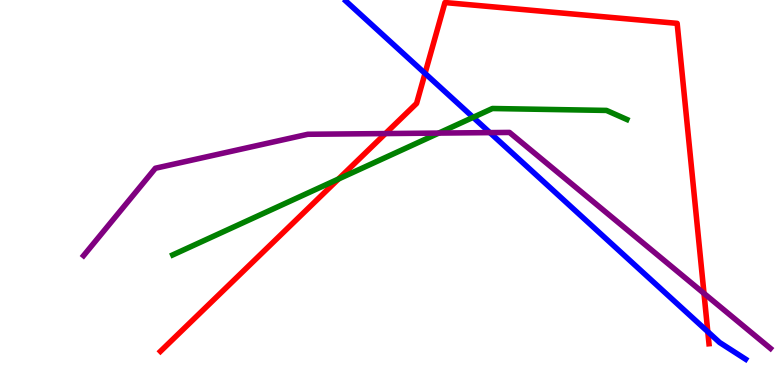[{'lines': ['blue', 'red'], 'intersections': [{'x': 5.48, 'y': 8.09}, {'x': 9.13, 'y': 1.38}]}, {'lines': ['green', 'red'], 'intersections': [{'x': 4.37, 'y': 5.35}]}, {'lines': ['purple', 'red'], 'intersections': [{'x': 4.97, 'y': 6.53}, {'x': 9.08, 'y': 2.38}]}, {'lines': ['blue', 'green'], 'intersections': [{'x': 6.11, 'y': 6.95}]}, {'lines': ['blue', 'purple'], 'intersections': [{'x': 6.32, 'y': 6.56}]}, {'lines': ['green', 'purple'], 'intersections': [{'x': 5.66, 'y': 6.54}]}]